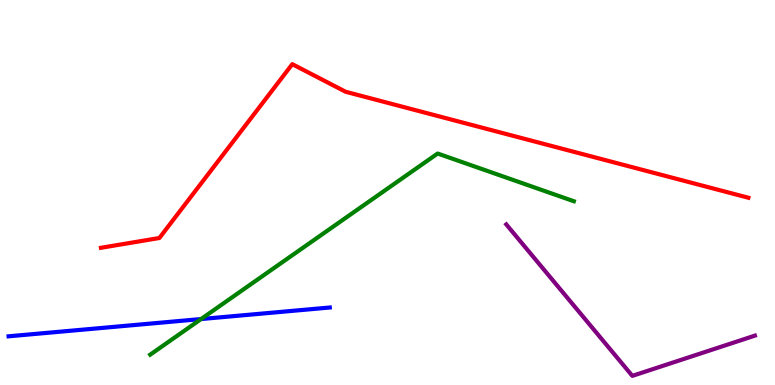[{'lines': ['blue', 'red'], 'intersections': []}, {'lines': ['green', 'red'], 'intersections': []}, {'lines': ['purple', 'red'], 'intersections': []}, {'lines': ['blue', 'green'], 'intersections': [{'x': 2.59, 'y': 1.71}]}, {'lines': ['blue', 'purple'], 'intersections': []}, {'lines': ['green', 'purple'], 'intersections': []}]